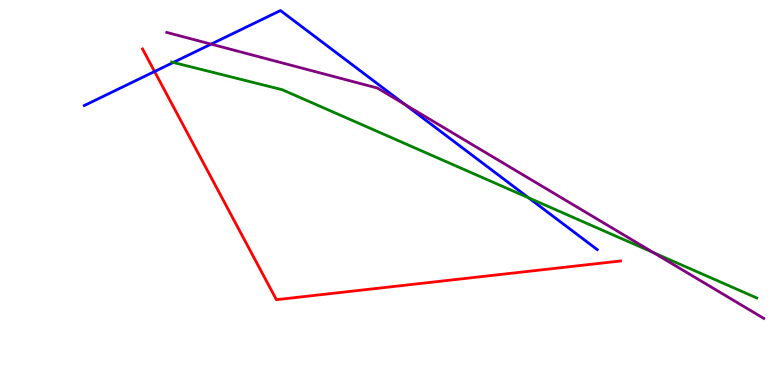[{'lines': ['blue', 'red'], 'intersections': [{'x': 1.99, 'y': 8.14}]}, {'lines': ['green', 'red'], 'intersections': []}, {'lines': ['purple', 'red'], 'intersections': []}, {'lines': ['blue', 'green'], 'intersections': [{'x': 2.24, 'y': 8.38}, {'x': 6.82, 'y': 4.86}]}, {'lines': ['blue', 'purple'], 'intersections': [{'x': 2.72, 'y': 8.85}, {'x': 5.22, 'y': 7.29}]}, {'lines': ['green', 'purple'], 'intersections': [{'x': 8.43, 'y': 3.44}]}]